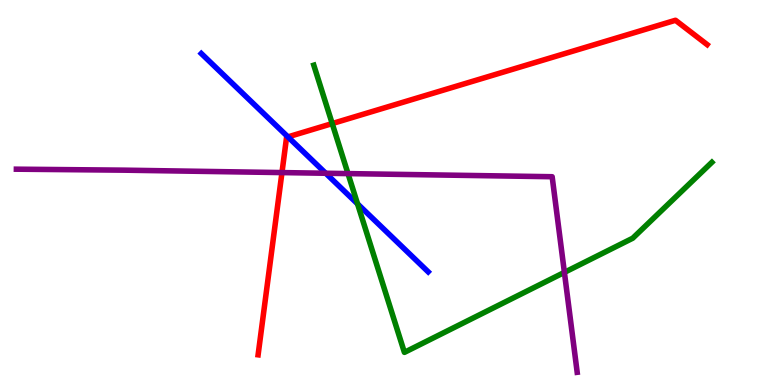[{'lines': ['blue', 'red'], 'intersections': [{'x': 3.72, 'y': 6.44}]}, {'lines': ['green', 'red'], 'intersections': [{'x': 4.29, 'y': 6.79}]}, {'lines': ['purple', 'red'], 'intersections': [{'x': 3.64, 'y': 5.52}]}, {'lines': ['blue', 'green'], 'intersections': [{'x': 4.61, 'y': 4.7}]}, {'lines': ['blue', 'purple'], 'intersections': [{'x': 4.2, 'y': 5.5}]}, {'lines': ['green', 'purple'], 'intersections': [{'x': 4.49, 'y': 5.49}, {'x': 7.28, 'y': 2.93}]}]